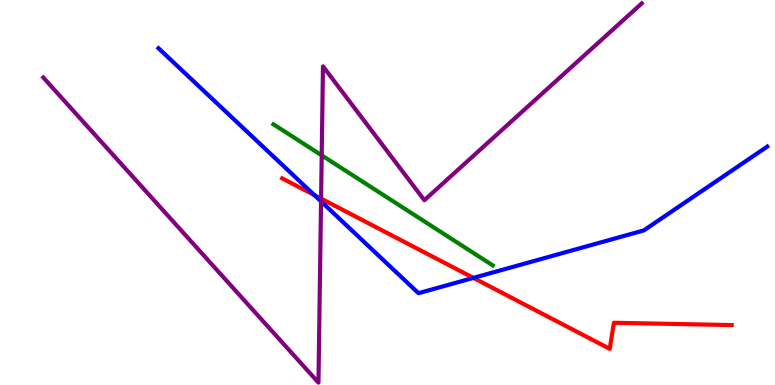[{'lines': ['blue', 'red'], 'intersections': [{'x': 4.06, 'y': 4.93}, {'x': 6.11, 'y': 2.78}]}, {'lines': ['green', 'red'], 'intersections': []}, {'lines': ['purple', 'red'], 'intersections': [{'x': 4.14, 'y': 4.84}]}, {'lines': ['blue', 'green'], 'intersections': []}, {'lines': ['blue', 'purple'], 'intersections': [{'x': 4.14, 'y': 4.77}]}, {'lines': ['green', 'purple'], 'intersections': [{'x': 4.15, 'y': 5.96}]}]